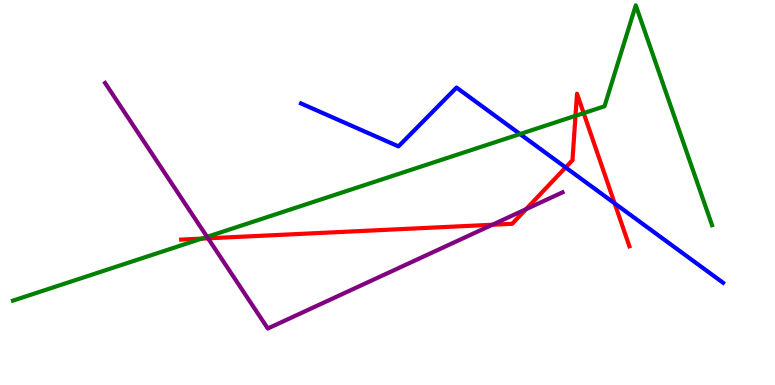[{'lines': ['blue', 'red'], 'intersections': [{'x': 7.3, 'y': 5.65}, {'x': 7.93, 'y': 4.72}]}, {'lines': ['green', 'red'], 'intersections': [{'x': 2.6, 'y': 3.8}, {'x': 7.43, 'y': 6.99}, {'x': 7.53, 'y': 7.06}]}, {'lines': ['purple', 'red'], 'intersections': [{'x': 2.68, 'y': 3.81}, {'x': 6.35, 'y': 4.16}, {'x': 6.79, 'y': 4.57}]}, {'lines': ['blue', 'green'], 'intersections': [{'x': 6.71, 'y': 6.52}]}, {'lines': ['blue', 'purple'], 'intersections': []}, {'lines': ['green', 'purple'], 'intersections': [{'x': 2.67, 'y': 3.85}]}]